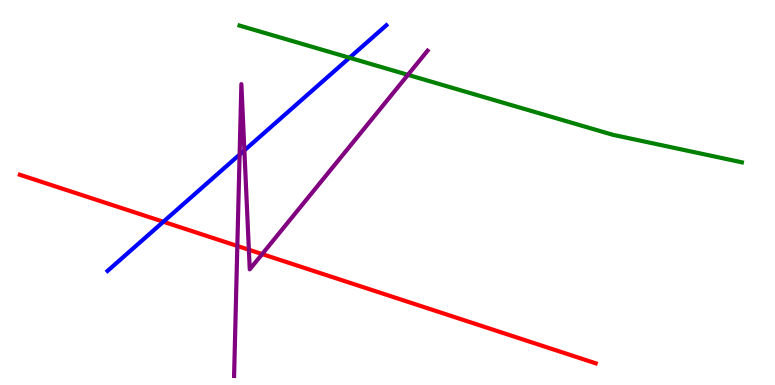[{'lines': ['blue', 'red'], 'intersections': [{'x': 2.11, 'y': 4.24}]}, {'lines': ['green', 'red'], 'intersections': []}, {'lines': ['purple', 'red'], 'intersections': [{'x': 3.06, 'y': 3.61}, {'x': 3.21, 'y': 3.51}, {'x': 3.38, 'y': 3.4}]}, {'lines': ['blue', 'green'], 'intersections': [{'x': 4.51, 'y': 8.5}]}, {'lines': ['blue', 'purple'], 'intersections': [{'x': 3.09, 'y': 5.99}, {'x': 3.15, 'y': 6.09}]}, {'lines': ['green', 'purple'], 'intersections': [{'x': 5.26, 'y': 8.06}]}]